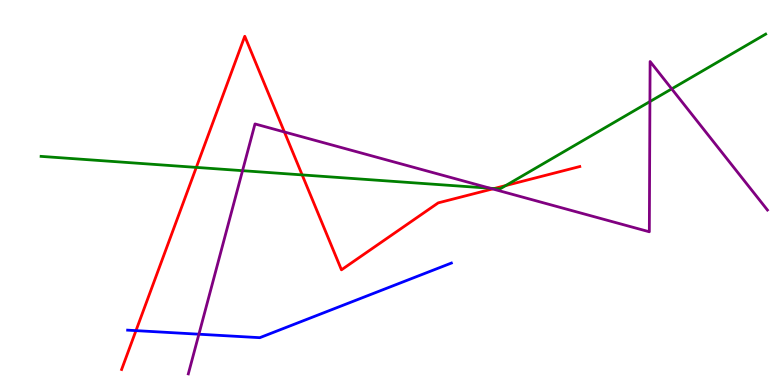[{'lines': ['blue', 'red'], 'intersections': [{'x': 1.75, 'y': 1.41}]}, {'lines': ['green', 'red'], 'intersections': [{'x': 2.53, 'y': 5.65}, {'x': 3.9, 'y': 5.46}, {'x': 6.38, 'y': 5.1}, {'x': 6.53, 'y': 5.18}]}, {'lines': ['purple', 'red'], 'intersections': [{'x': 3.67, 'y': 6.57}, {'x': 6.36, 'y': 5.09}]}, {'lines': ['blue', 'green'], 'intersections': []}, {'lines': ['blue', 'purple'], 'intersections': [{'x': 2.57, 'y': 1.32}]}, {'lines': ['green', 'purple'], 'intersections': [{'x': 3.13, 'y': 5.57}, {'x': 6.32, 'y': 5.11}, {'x': 8.39, 'y': 7.36}, {'x': 8.67, 'y': 7.69}]}]